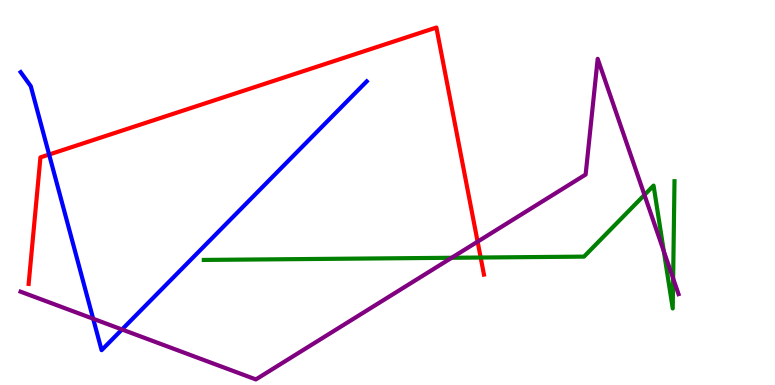[{'lines': ['blue', 'red'], 'intersections': [{'x': 0.634, 'y': 5.99}]}, {'lines': ['green', 'red'], 'intersections': [{'x': 6.2, 'y': 3.31}]}, {'lines': ['purple', 'red'], 'intersections': [{'x': 6.16, 'y': 3.72}]}, {'lines': ['blue', 'green'], 'intersections': []}, {'lines': ['blue', 'purple'], 'intersections': [{'x': 1.2, 'y': 1.72}, {'x': 1.57, 'y': 1.44}]}, {'lines': ['green', 'purple'], 'intersections': [{'x': 5.83, 'y': 3.3}, {'x': 8.32, 'y': 4.94}, {'x': 8.57, 'y': 3.47}, {'x': 8.69, 'y': 2.77}]}]